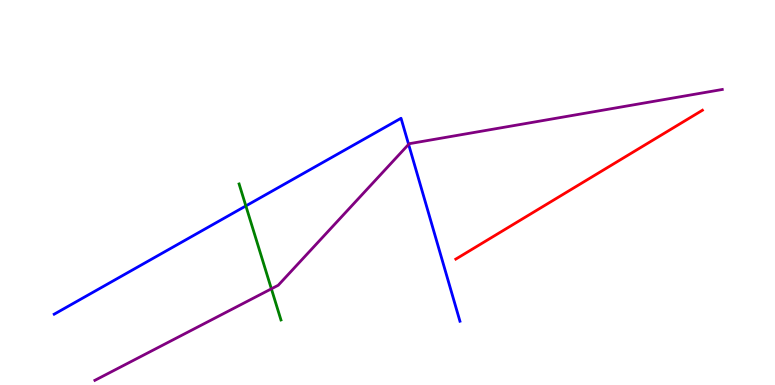[{'lines': ['blue', 'red'], 'intersections': []}, {'lines': ['green', 'red'], 'intersections': []}, {'lines': ['purple', 'red'], 'intersections': []}, {'lines': ['blue', 'green'], 'intersections': [{'x': 3.17, 'y': 4.65}]}, {'lines': ['blue', 'purple'], 'intersections': [{'x': 5.27, 'y': 6.25}]}, {'lines': ['green', 'purple'], 'intersections': [{'x': 3.5, 'y': 2.5}]}]